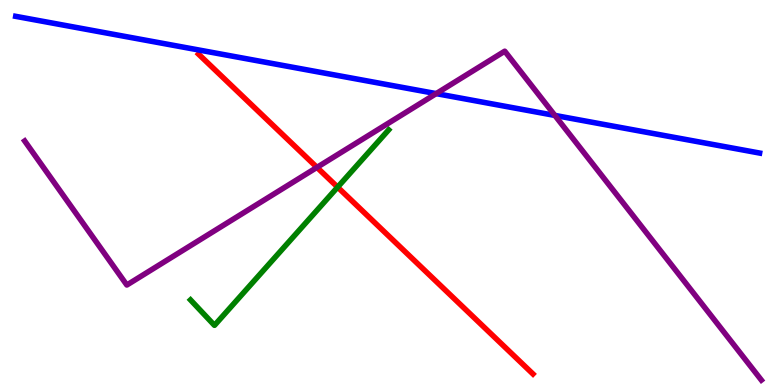[{'lines': ['blue', 'red'], 'intersections': []}, {'lines': ['green', 'red'], 'intersections': [{'x': 4.36, 'y': 5.14}]}, {'lines': ['purple', 'red'], 'intersections': [{'x': 4.09, 'y': 5.65}]}, {'lines': ['blue', 'green'], 'intersections': []}, {'lines': ['blue', 'purple'], 'intersections': [{'x': 5.63, 'y': 7.57}, {'x': 7.16, 'y': 7.0}]}, {'lines': ['green', 'purple'], 'intersections': []}]